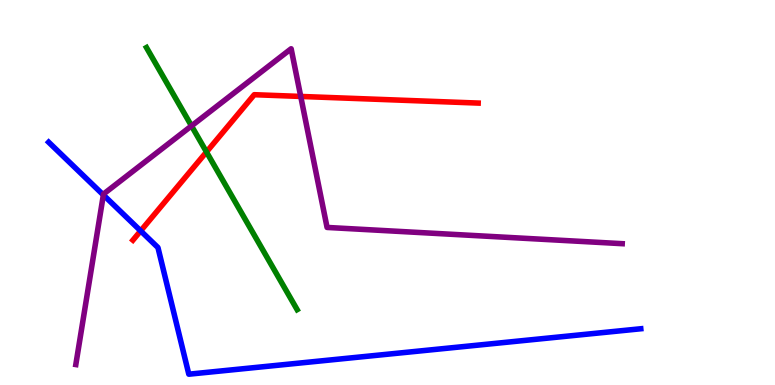[{'lines': ['blue', 'red'], 'intersections': [{'x': 1.82, 'y': 4.0}]}, {'lines': ['green', 'red'], 'intersections': [{'x': 2.66, 'y': 6.05}]}, {'lines': ['purple', 'red'], 'intersections': [{'x': 3.88, 'y': 7.5}]}, {'lines': ['blue', 'green'], 'intersections': []}, {'lines': ['blue', 'purple'], 'intersections': [{'x': 1.33, 'y': 4.94}]}, {'lines': ['green', 'purple'], 'intersections': [{'x': 2.47, 'y': 6.73}]}]